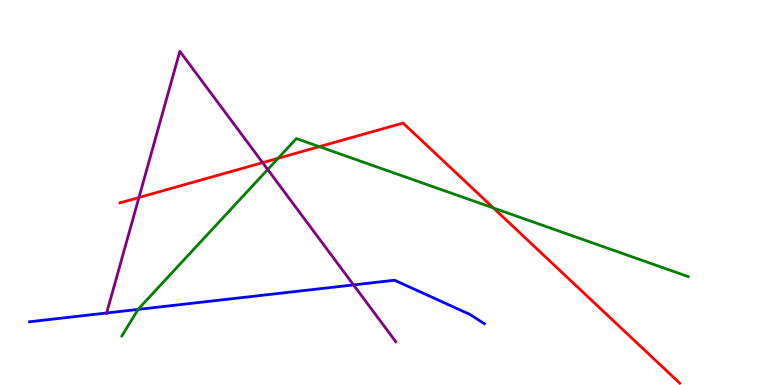[{'lines': ['blue', 'red'], 'intersections': []}, {'lines': ['green', 'red'], 'intersections': [{'x': 3.59, 'y': 5.89}, {'x': 4.12, 'y': 6.19}, {'x': 6.37, 'y': 4.6}]}, {'lines': ['purple', 'red'], 'intersections': [{'x': 1.79, 'y': 4.87}, {'x': 3.39, 'y': 5.78}]}, {'lines': ['blue', 'green'], 'intersections': [{'x': 1.78, 'y': 1.96}]}, {'lines': ['blue', 'purple'], 'intersections': [{'x': 1.38, 'y': 1.87}, {'x': 4.56, 'y': 2.6}]}, {'lines': ['green', 'purple'], 'intersections': [{'x': 3.45, 'y': 5.6}]}]